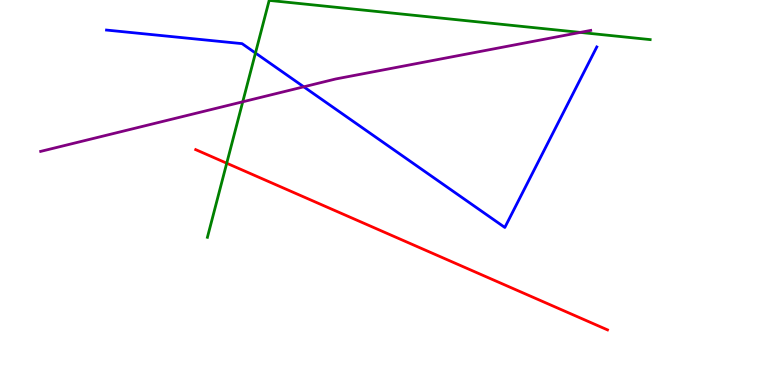[{'lines': ['blue', 'red'], 'intersections': []}, {'lines': ['green', 'red'], 'intersections': [{'x': 2.93, 'y': 5.76}]}, {'lines': ['purple', 'red'], 'intersections': []}, {'lines': ['blue', 'green'], 'intersections': [{'x': 3.3, 'y': 8.62}]}, {'lines': ['blue', 'purple'], 'intersections': [{'x': 3.92, 'y': 7.75}]}, {'lines': ['green', 'purple'], 'intersections': [{'x': 3.13, 'y': 7.36}, {'x': 7.49, 'y': 9.16}]}]